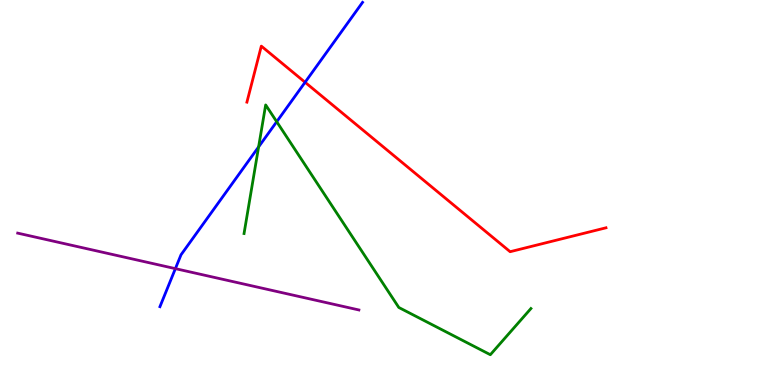[{'lines': ['blue', 'red'], 'intersections': [{'x': 3.94, 'y': 7.86}]}, {'lines': ['green', 'red'], 'intersections': []}, {'lines': ['purple', 'red'], 'intersections': []}, {'lines': ['blue', 'green'], 'intersections': [{'x': 3.34, 'y': 6.18}, {'x': 3.57, 'y': 6.84}]}, {'lines': ['blue', 'purple'], 'intersections': [{'x': 2.26, 'y': 3.02}]}, {'lines': ['green', 'purple'], 'intersections': []}]